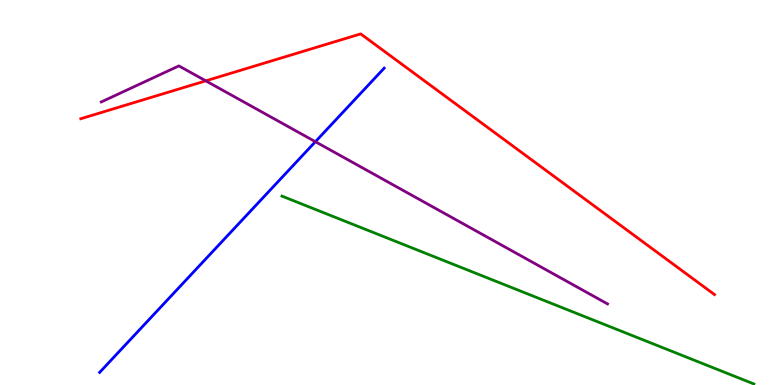[{'lines': ['blue', 'red'], 'intersections': []}, {'lines': ['green', 'red'], 'intersections': []}, {'lines': ['purple', 'red'], 'intersections': [{'x': 2.66, 'y': 7.9}]}, {'lines': ['blue', 'green'], 'intersections': []}, {'lines': ['blue', 'purple'], 'intersections': [{'x': 4.07, 'y': 6.32}]}, {'lines': ['green', 'purple'], 'intersections': []}]